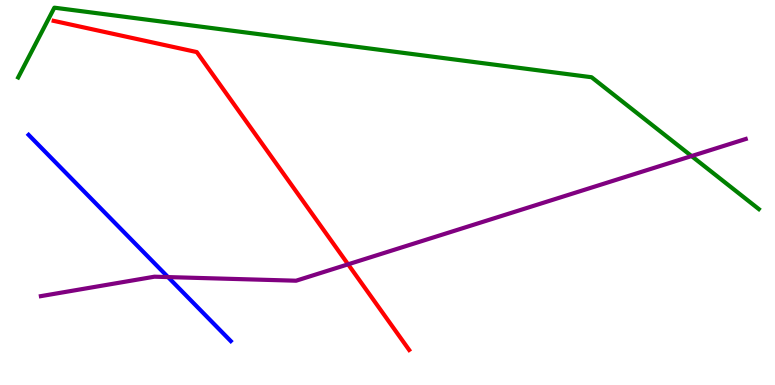[{'lines': ['blue', 'red'], 'intersections': []}, {'lines': ['green', 'red'], 'intersections': []}, {'lines': ['purple', 'red'], 'intersections': [{'x': 4.49, 'y': 3.13}]}, {'lines': ['blue', 'green'], 'intersections': []}, {'lines': ['blue', 'purple'], 'intersections': [{'x': 2.17, 'y': 2.8}]}, {'lines': ['green', 'purple'], 'intersections': [{'x': 8.92, 'y': 5.95}]}]